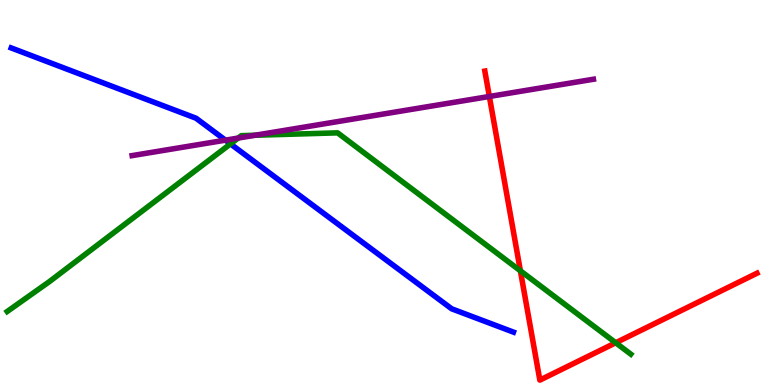[{'lines': ['blue', 'red'], 'intersections': []}, {'lines': ['green', 'red'], 'intersections': [{'x': 6.71, 'y': 2.97}, {'x': 7.94, 'y': 1.1}]}, {'lines': ['purple', 'red'], 'intersections': [{'x': 6.31, 'y': 7.49}]}, {'lines': ['blue', 'green'], 'intersections': [{'x': 2.97, 'y': 6.26}]}, {'lines': ['blue', 'purple'], 'intersections': [{'x': 2.91, 'y': 6.36}]}, {'lines': ['green', 'purple'], 'intersections': [{'x': 3.07, 'y': 6.41}, {'x': 3.29, 'y': 6.49}]}]